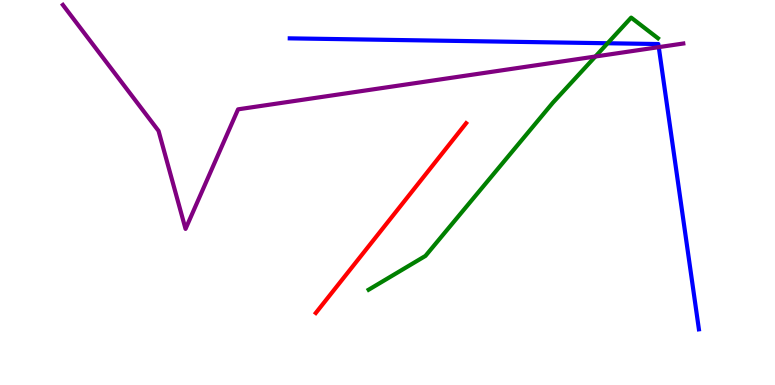[{'lines': ['blue', 'red'], 'intersections': []}, {'lines': ['green', 'red'], 'intersections': []}, {'lines': ['purple', 'red'], 'intersections': []}, {'lines': ['blue', 'green'], 'intersections': [{'x': 7.84, 'y': 8.88}]}, {'lines': ['blue', 'purple'], 'intersections': [{'x': 8.5, 'y': 8.78}]}, {'lines': ['green', 'purple'], 'intersections': [{'x': 7.68, 'y': 8.53}]}]